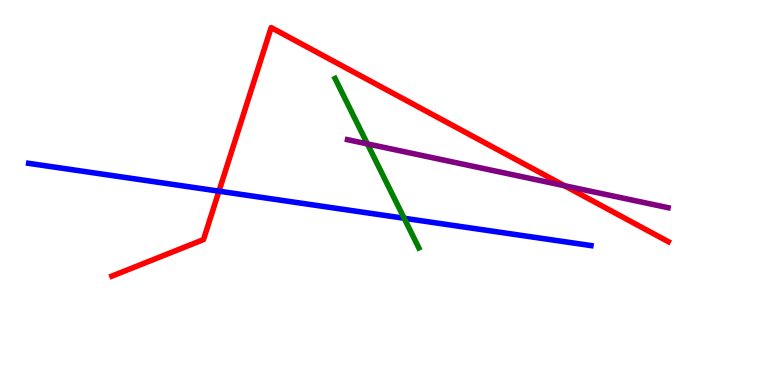[{'lines': ['blue', 'red'], 'intersections': [{'x': 2.83, 'y': 5.03}]}, {'lines': ['green', 'red'], 'intersections': []}, {'lines': ['purple', 'red'], 'intersections': [{'x': 7.28, 'y': 5.18}]}, {'lines': ['blue', 'green'], 'intersections': [{'x': 5.22, 'y': 4.33}]}, {'lines': ['blue', 'purple'], 'intersections': []}, {'lines': ['green', 'purple'], 'intersections': [{'x': 4.74, 'y': 6.26}]}]